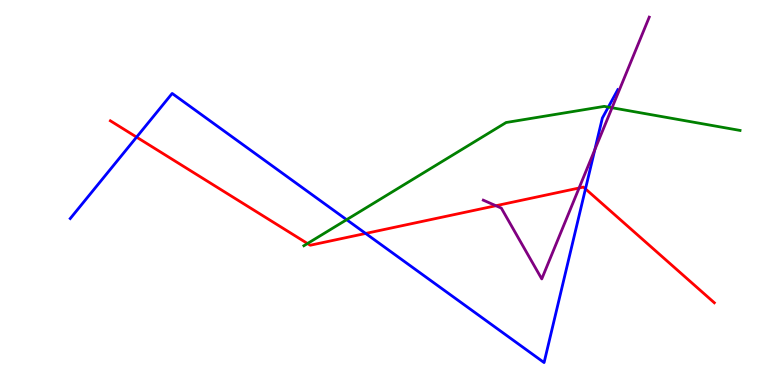[{'lines': ['blue', 'red'], 'intersections': [{'x': 1.76, 'y': 6.44}, {'x': 4.72, 'y': 3.94}, {'x': 7.55, 'y': 5.09}]}, {'lines': ['green', 'red'], 'intersections': [{'x': 3.97, 'y': 3.67}]}, {'lines': ['purple', 'red'], 'intersections': [{'x': 6.4, 'y': 4.66}, {'x': 7.47, 'y': 5.12}]}, {'lines': ['blue', 'green'], 'intersections': [{'x': 4.47, 'y': 4.29}, {'x': 7.85, 'y': 7.22}]}, {'lines': ['blue', 'purple'], 'intersections': [{'x': 7.67, 'y': 6.11}]}, {'lines': ['green', 'purple'], 'intersections': [{'x': 7.9, 'y': 7.2}]}]